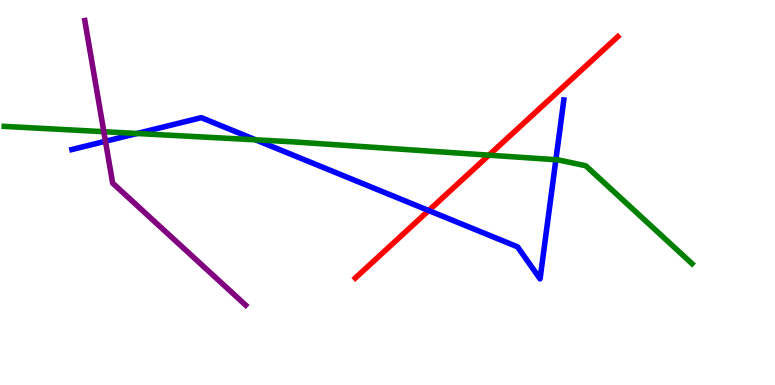[{'lines': ['blue', 'red'], 'intersections': [{'x': 5.53, 'y': 4.53}]}, {'lines': ['green', 'red'], 'intersections': [{'x': 6.31, 'y': 5.97}]}, {'lines': ['purple', 'red'], 'intersections': []}, {'lines': ['blue', 'green'], 'intersections': [{'x': 1.77, 'y': 6.53}, {'x': 3.3, 'y': 6.37}, {'x': 7.17, 'y': 5.85}]}, {'lines': ['blue', 'purple'], 'intersections': [{'x': 1.36, 'y': 6.33}]}, {'lines': ['green', 'purple'], 'intersections': [{'x': 1.34, 'y': 6.58}]}]